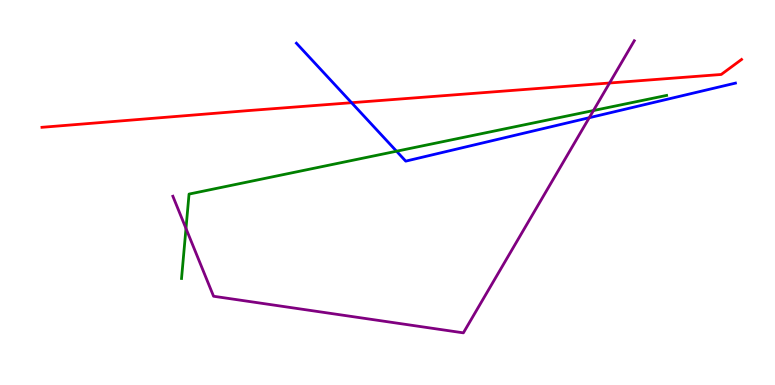[{'lines': ['blue', 'red'], 'intersections': [{'x': 4.54, 'y': 7.33}]}, {'lines': ['green', 'red'], 'intersections': []}, {'lines': ['purple', 'red'], 'intersections': [{'x': 7.87, 'y': 7.84}]}, {'lines': ['blue', 'green'], 'intersections': [{'x': 5.12, 'y': 6.07}]}, {'lines': ['blue', 'purple'], 'intersections': [{'x': 7.6, 'y': 6.94}]}, {'lines': ['green', 'purple'], 'intersections': [{'x': 2.4, 'y': 4.07}, {'x': 7.66, 'y': 7.13}]}]